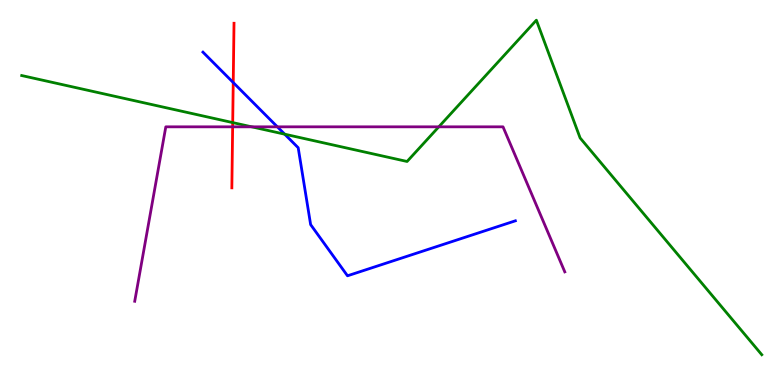[{'lines': ['blue', 'red'], 'intersections': [{'x': 3.01, 'y': 7.86}]}, {'lines': ['green', 'red'], 'intersections': [{'x': 3.0, 'y': 6.82}]}, {'lines': ['purple', 'red'], 'intersections': [{'x': 3.0, 'y': 6.71}]}, {'lines': ['blue', 'green'], 'intersections': [{'x': 3.67, 'y': 6.51}]}, {'lines': ['blue', 'purple'], 'intersections': [{'x': 3.58, 'y': 6.71}]}, {'lines': ['green', 'purple'], 'intersections': [{'x': 3.25, 'y': 6.71}, {'x': 5.66, 'y': 6.71}]}]